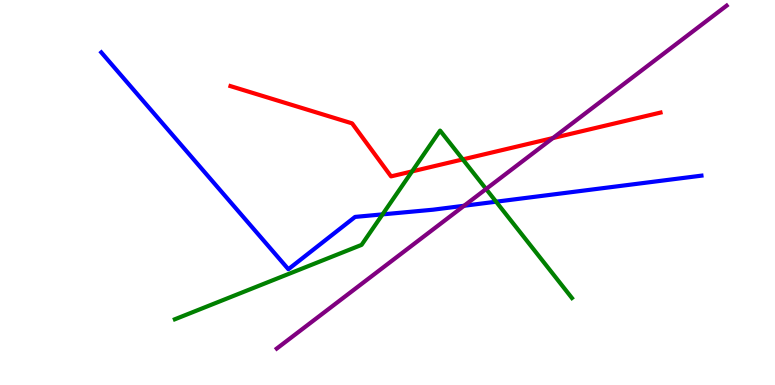[{'lines': ['blue', 'red'], 'intersections': []}, {'lines': ['green', 'red'], 'intersections': [{'x': 5.32, 'y': 5.55}, {'x': 5.97, 'y': 5.86}]}, {'lines': ['purple', 'red'], 'intersections': [{'x': 7.13, 'y': 6.41}]}, {'lines': ['blue', 'green'], 'intersections': [{'x': 4.94, 'y': 4.43}, {'x': 6.4, 'y': 4.76}]}, {'lines': ['blue', 'purple'], 'intersections': [{'x': 5.99, 'y': 4.66}]}, {'lines': ['green', 'purple'], 'intersections': [{'x': 6.27, 'y': 5.09}]}]